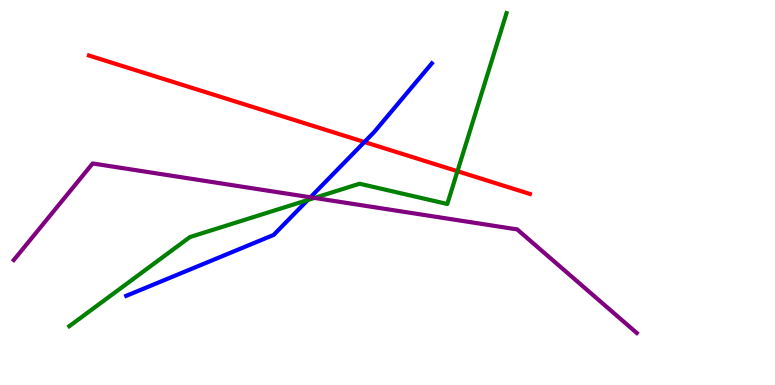[{'lines': ['blue', 'red'], 'intersections': [{'x': 4.7, 'y': 6.31}]}, {'lines': ['green', 'red'], 'intersections': [{'x': 5.9, 'y': 5.55}]}, {'lines': ['purple', 'red'], 'intersections': []}, {'lines': ['blue', 'green'], 'intersections': [{'x': 3.97, 'y': 4.8}]}, {'lines': ['blue', 'purple'], 'intersections': [{'x': 4.01, 'y': 4.88}]}, {'lines': ['green', 'purple'], 'intersections': [{'x': 4.06, 'y': 4.86}]}]